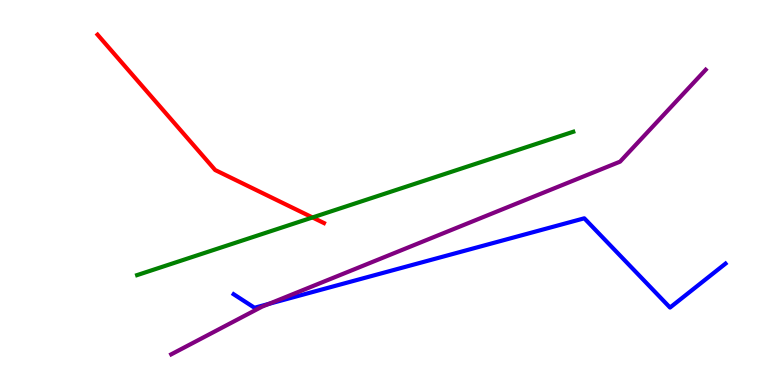[{'lines': ['blue', 'red'], 'intersections': []}, {'lines': ['green', 'red'], 'intersections': [{'x': 4.03, 'y': 4.35}]}, {'lines': ['purple', 'red'], 'intersections': []}, {'lines': ['blue', 'green'], 'intersections': []}, {'lines': ['blue', 'purple'], 'intersections': [{'x': 3.47, 'y': 2.11}]}, {'lines': ['green', 'purple'], 'intersections': []}]